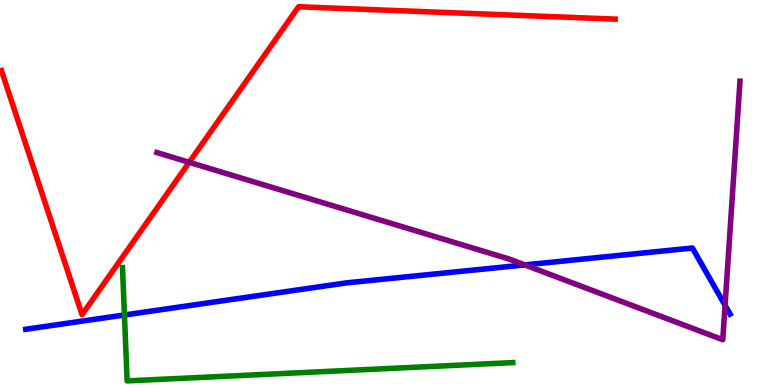[{'lines': ['blue', 'red'], 'intersections': []}, {'lines': ['green', 'red'], 'intersections': []}, {'lines': ['purple', 'red'], 'intersections': [{'x': 2.44, 'y': 5.78}]}, {'lines': ['blue', 'green'], 'intersections': [{'x': 1.61, 'y': 1.82}]}, {'lines': ['blue', 'purple'], 'intersections': [{'x': 6.77, 'y': 3.12}, {'x': 9.36, 'y': 2.07}]}, {'lines': ['green', 'purple'], 'intersections': []}]